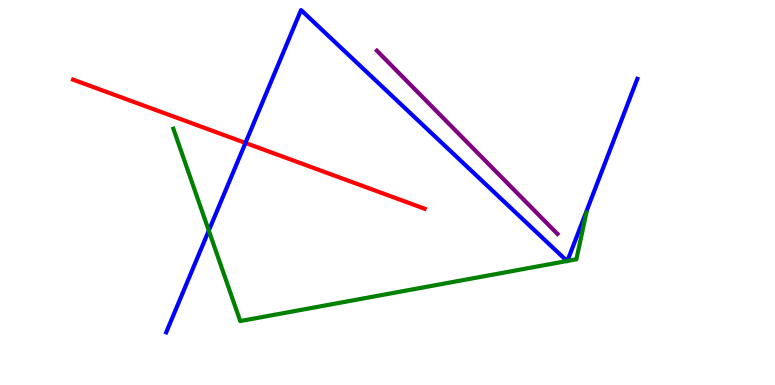[{'lines': ['blue', 'red'], 'intersections': [{'x': 3.17, 'y': 6.29}]}, {'lines': ['green', 'red'], 'intersections': []}, {'lines': ['purple', 'red'], 'intersections': []}, {'lines': ['blue', 'green'], 'intersections': [{'x': 2.69, 'y': 4.01}, {'x': 7.32, 'y': 3.22}, {'x': 7.32, 'y': 3.22}]}, {'lines': ['blue', 'purple'], 'intersections': []}, {'lines': ['green', 'purple'], 'intersections': []}]